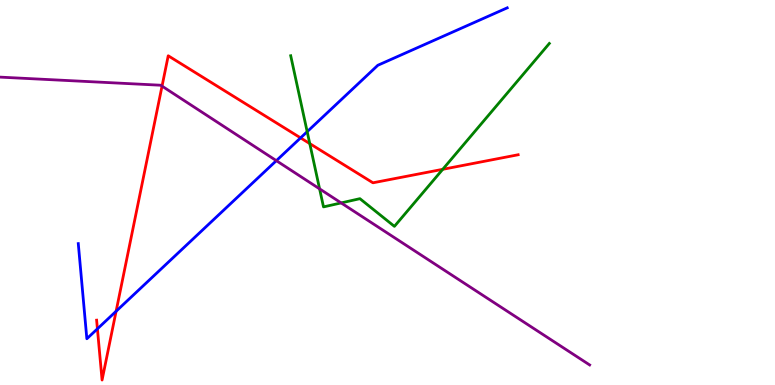[{'lines': ['blue', 'red'], 'intersections': [{'x': 1.26, 'y': 1.46}, {'x': 1.5, 'y': 1.92}, {'x': 3.88, 'y': 6.42}]}, {'lines': ['green', 'red'], 'intersections': [{'x': 4.0, 'y': 6.27}, {'x': 5.71, 'y': 5.6}]}, {'lines': ['purple', 'red'], 'intersections': [{'x': 2.09, 'y': 7.76}]}, {'lines': ['blue', 'green'], 'intersections': [{'x': 3.96, 'y': 6.58}]}, {'lines': ['blue', 'purple'], 'intersections': [{'x': 3.57, 'y': 5.83}]}, {'lines': ['green', 'purple'], 'intersections': [{'x': 4.12, 'y': 5.09}, {'x': 4.4, 'y': 4.73}]}]